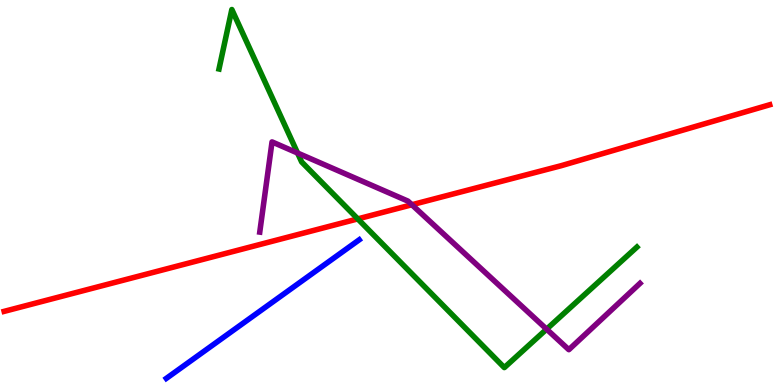[{'lines': ['blue', 'red'], 'intersections': []}, {'lines': ['green', 'red'], 'intersections': [{'x': 4.62, 'y': 4.31}]}, {'lines': ['purple', 'red'], 'intersections': [{'x': 5.31, 'y': 4.68}]}, {'lines': ['blue', 'green'], 'intersections': []}, {'lines': ['blue', 'purple'], 'intersections': []}, {'lines': ['green', 'purple'], 'intersections': [{'x': 3.84, 'y': 6.03}, {'x': 7.05, 'y': 1.45}]}]